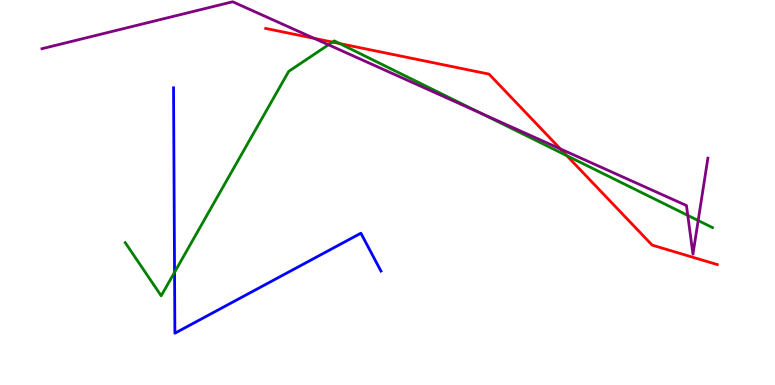[{'lines': ['blue', 'red'], 'intersections': []}, {'lines': ['green', 'red'], 'intersections': [{'x': 4.29, 'y': 8.91}, {'x': 4.38, 'y': 8.87}, {'x': 7.31, 'y': 5.96}]}, {'lines': ['purple', 'red'], 'intersections': [{'x': 4.05, 'y': 9.0}, {'x': 7.23, 'y': 6.13}]}, {'lines': ['blue', 'green'], 'intersections': [{'x': 2.25, 'y': 2.93}]}, {'lines': ['blue', 'purple'], 'intersections': []}, {'lines': ['green', 'purple'], 'intersections': [{'x': 4.24, 'y': 8.84}, {'x': 6.2, 'y': 7.06}, {'x': 8.87, 'y': 4.41}, {'x': 9.01, 'y': 4.27}]}]